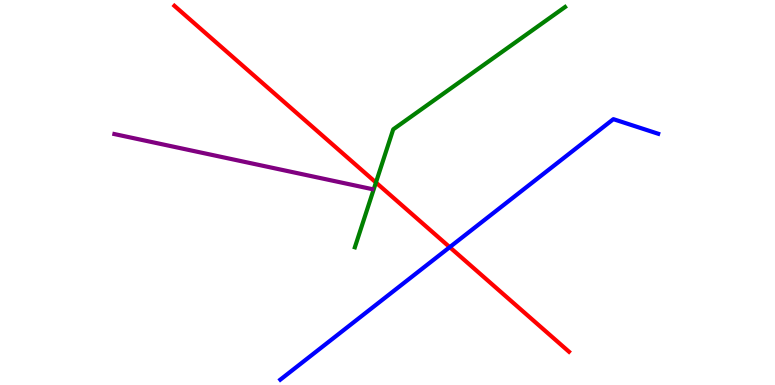[{'lines': ['blue', 'red'], 'intersections': [{'x': 5.8, 'y': 3.58}]}, {'lines': ['green', 'red'], 'intersections': [{'x': 4.85, 'y': 5.26}]}, {'lines': ['purple', 'red'], 'intersections': []}, {'lines': ['blue', 'green'], 'intersections': []}, {'lines': ['blue', 'purple'], 'intersections': []}, {'lines': ['green', 'purple'], 'intersections': []}]